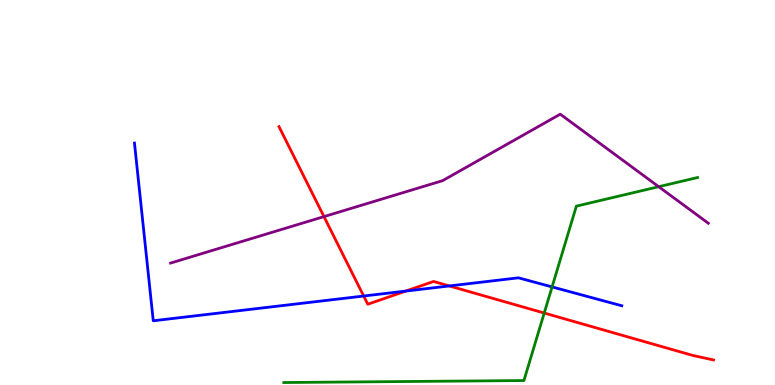[{'lines': ['blue', 'red'], 'intersections': [{'x': 4.69, 'y': 2.31}, {'x': 5.24, 'y': 2.44}, {'x': 5.8, 'y': 2.57}]}, {'lines': ['green', 'red'], 'intersections': [{'x': 7.02, 'y': 1.87}]}, {'lines': ['purple', 'red'], 'intersections': [{'x': 4.18, 'y': 4.37}]}, {'lines': ['blue', 'green'], 'intersections': [{'x': 7.12, 'y': 2.55}]}, {'lines': ['blue', 'purple'], 'intersections': []}, {'lines': ['green', 'purple'], 'intersections': [{'x': 8.5, 'y': 5.15}]}]